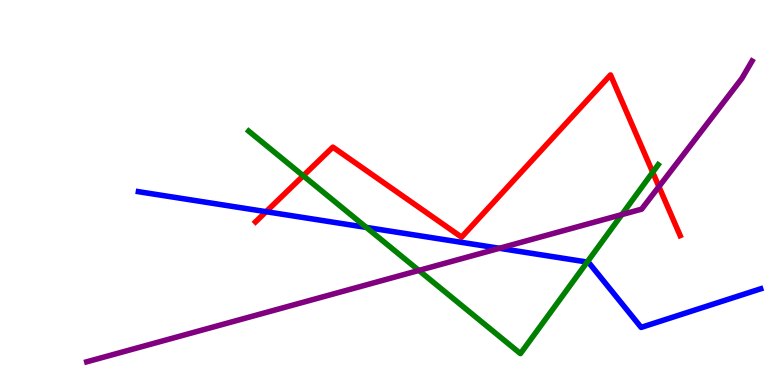[{'lines': ['blue', 'red'], 'intersections': [{'x': 3.43, 'y': 4.5}]}, {'lines': ['green', 'red'], 'intersections': [{'x': 3.91, 'y': 5.43}, {'x': 8.42, 'y': 5.53}]}, {'lines': ['purple', 'red'], 'intersections': [{'x': 8.5, 'y': 5.15}]}, {'lines': ['blue', 'green'], 'intersections': [{'x': 4.73, 'y': 4.09}, {'x': 7.58, 'y': 3.19}]}, {'lines': ['blue', 'purple'], 'intersections': [{'x': 6.44, 'y': 3.55}]}, {'lines': ['green', 'purple'], 'intersections': [{'x': 5.4, 'y': 2.98}, {'x': 8.02, 'y': 4.43}]}]